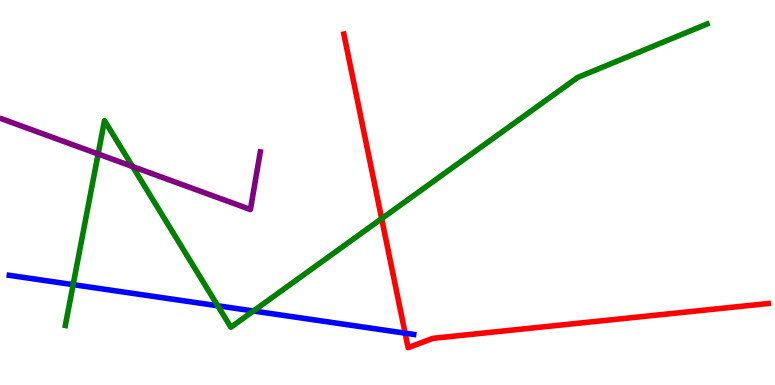[{'lines': ['blue', 'red'], 'intersections': [{'x': 5.23, 'y': 1.35}]}, {'lines': ['green', 'red'], 'intersections': [{'x': 4.92, 'y': 4.32}]}, {'lines': ['purple', 'red'], 'intersections': []}, {'lines': ['blue', 'green'], 'intersections': [{'x': 0.944, 'y': 2.61}, {'x': 2.81, 'y': 2.06}, {'x': 3.27, 'y': 1.92}]}, {'lines': ['blue', 'purple'], 'intersections': []}, {'lines': ['green', 'purple'], 'intersections': [{'x': 1.27, 'y': 6.0}, {'x': 1.71, 'y': 5.67}]}]